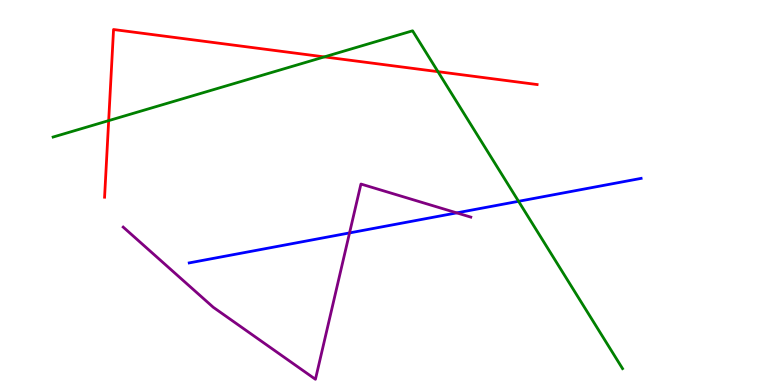[{'lines': ['blue', 'red'], 'intersections': []}, {'lines': ['green', 'red'], 'intersections': [{'x': 1.4, 'y': 6.87}, {'x': 4.18, 'y': 8.52}, {'x': 5.65, 'y': 8.14}]}, {'lines': ['purple', 'red'], 'intersections': []}, {'lines': ['blue', 'green'], 'intersections': [{'x': 6.69, 'y': 4.77}]}, {'lines': ['blue', 'purple'], 'intersections': [{'x': 4.51, 'y': 3.95}, {'x': 5.89, 'y': 4.47}]}, {'lines': ['green', 'purple'], 'intersections': []}]